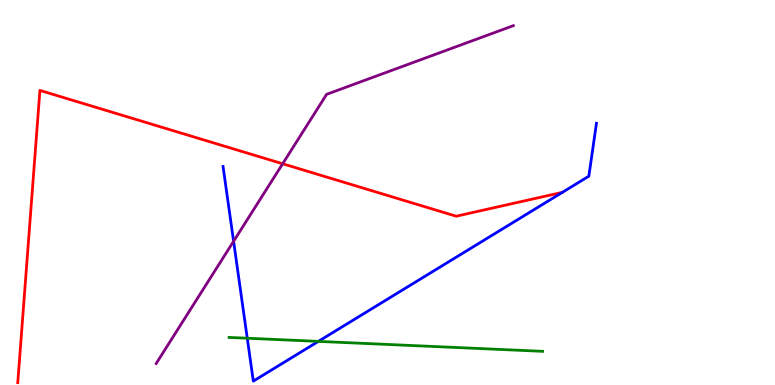[{'lines': ['blue', 'red'], 'intersections': []}, {'lines': ['green', 'red'], 'intersections': []}, {'lines': ['purple', 'red'], 'intersections': [{'x': 3.65, 'y': 5.75}]}, {'lines': ['blue', 'green'], 'intersections': [{'x': 3.19, 'y': 1.21}, {'x': 4.11, 'y': 1.13}]}, {'lines': ['blue', 'purple'], 'intersections': [{'x': 3.01, 'y': 3.73}]}, {'lines': ['green', 'purple'], 'intersections': []}]